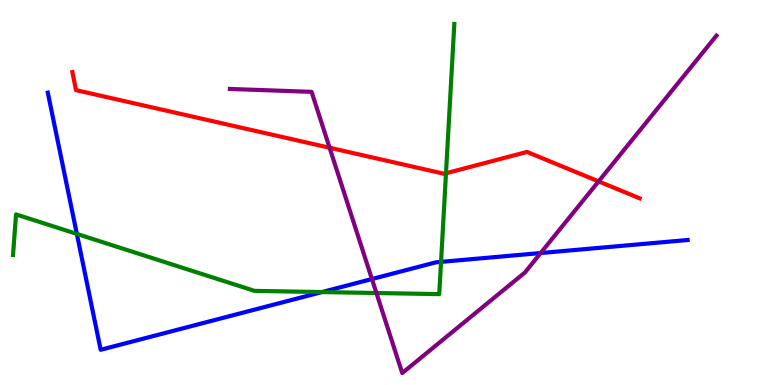[{'lines': ['blue', 'red'], 'intersections': []}, {'lines': ['green', 'red'], 'intersections': [{'x': 5.75, 'y': 5.5}]}, {'lines': ['purple', 'red'], 'intersections': [{'x': 4.25, 'y': 6.16}, {'x': 7.72, 'y': 5.29}]}, {'lines': ['blue', 'green'], 'intersections': [{'x': 0.992, 'y': 3.92}, {'x': 4.15, 'y': 2.41}, {'x': 5.69, 'y': 3.2}]}, {'lines': ['blue', 'purple'], 'intersections': [{'x': 4.8, 'y': 2.75}, {'x': 6.98, 'y': 3.43}]}, {'lines': ['green', 'purple'], 'intersections': [{'x': 4.86, 'y': 2.39}]}]